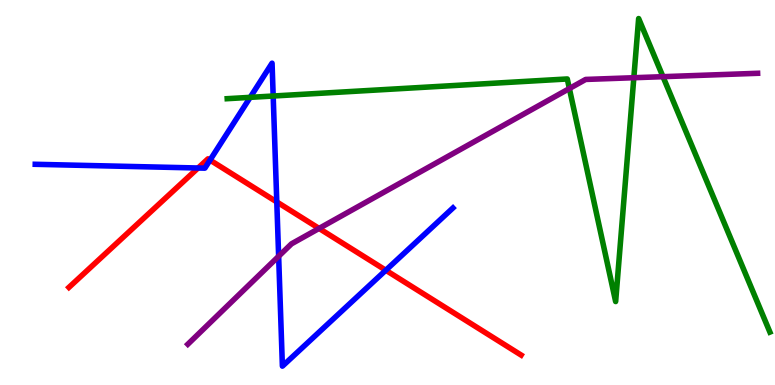[{'lines': ['blue', 'red'], 'intersections': [{'x': 2.56, 'y': 5.64}, {'x': 2.71, 'y': 5.84}, {'x': 3.57, 'y': 4.76}, {'x': 4.98, 'y': 2.98}]}, {'lines': ['green', 'red'], 'intersections': []}, {'lines': ['purple', 'red'], 'intersections': [{'x': 4.12, 'y': 4.07}]}, {'lines': ['blue', 'green'], 'intersections': [{'x': 3.23, 'y': 7.47}, {'x': 3.52, 'y': 7.51}]}, {'lines': ['blue', 'purple'], 'intersections': [{'x': 3.6, 'y': 3.34}]}, {'lines': ['green', 'purple'], 'intersections': [{'x': 7.35, 'y': 7.7}, {'x': 8.18, 'y': 7.98}, {'x': 8.55, 'y': 8.01}]}]